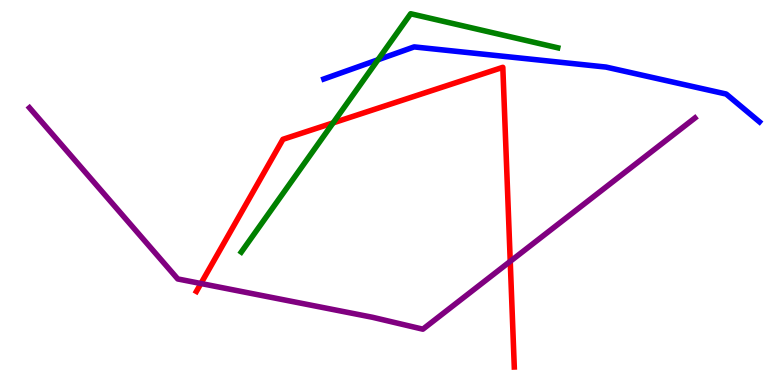[{'lines': ['blue', 'red'], 'intersections': []}, {'lines': ['green', 'red'], 'intersections': [{'x': 4.3, 'y': 6.81}]}, {'lines': ['purple', 'red'], 'intersections': [{'x': 2.59, 'y': 2.64}, {'x': 6.58, 'y': 3.21}]}, {'lines': ['blue', 'green'], 'intersections': [{'x': 4.88, 'y': 8.45}]}, {'lines': ['blue', 'purple'], 'intersections': []}, {'lines': ['green', 'purple'], 'intersections': []}]